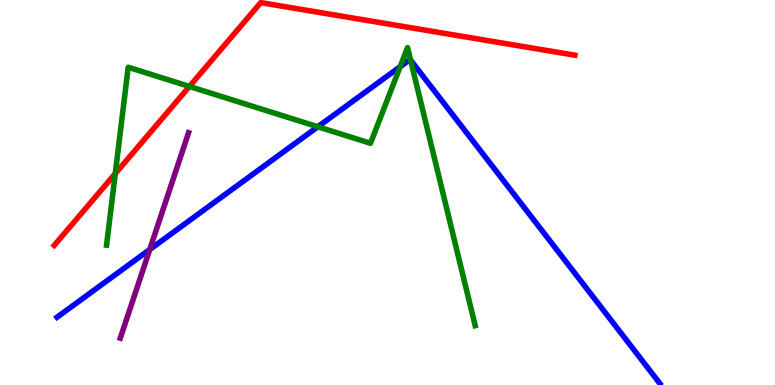[{'lines': ['blue', 'red'], 'intersections': []}, {'lines': ['green', 'red'], 'intersections': [{'x': 1.49, 'y': 5.49}, {'x': 2.44, 'y': 7.75}]}, {'lines': ['purple', 'red'], 'intersections': []}, {'lines': ['blue', 'green'], 'intersections': [{'x': 4.1, 'y': 6.71}, {'x': 5.16, 'y': 8.27}, {'x': 5.3, 'y': 8.44}]}, {'lines': ['blue', 'purple'], 'intersections': [{'x': 1.93, 'y': 3.52}]}, {'lines': ['green', 'purple'], 'intersections': []}]